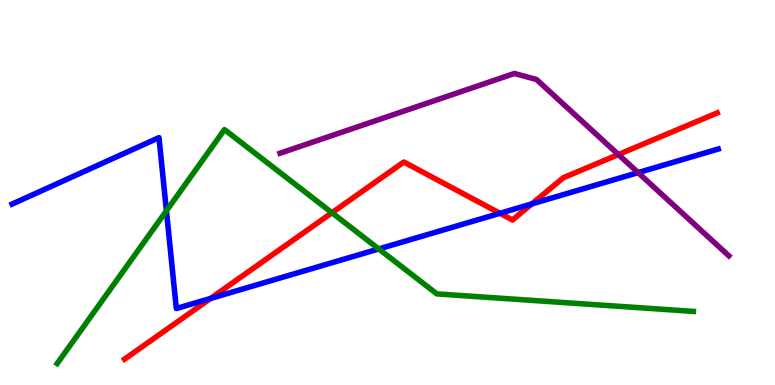[{'lines': ['blue', 'red'], 'intersections': [{'x': 2.72, 'y': 2.25}, {'x': 6.45, 'y': 4.46}, {'x': 6.86, 'y': 4.7}]}, {'lines': ['green', 'red'], 'intersections': [{'x': 4.28, 'y': 4.47}]}, {'lines': ['purple', 'red'], 'intersections': [{'x': 7.98, 'y': 5.99}]}, {'lines': ['blue', 'green'], 'intersections': [{'x': 2.15, 'y': 4.52}, {'x': 4.89, 'y': 3.53}]}, {'lines': ['blue', 'purple'], 'intersections': [{'x': 8.23, 'y': 5.52}]}, {'lines': ['green', 'purple'], 'intersections': []}]